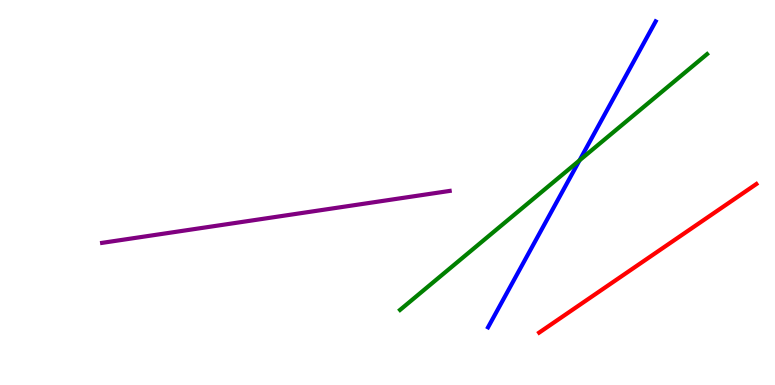[{'lines': ['blue', 'red'], 'intersections': []}, {'lines': ['green', 'red'], 'intersections': []}, {'lines': ['purple', 'red'], 'intersections': []}, {'lines': ['blue', 'green'], 'intersections': [{'x': 7.48, 'y': 5.83}]}, {'lines': ['blue', 'purple'], 'intersections': []}, {'lines': ['green', 'purple'], 'intersections': []}]